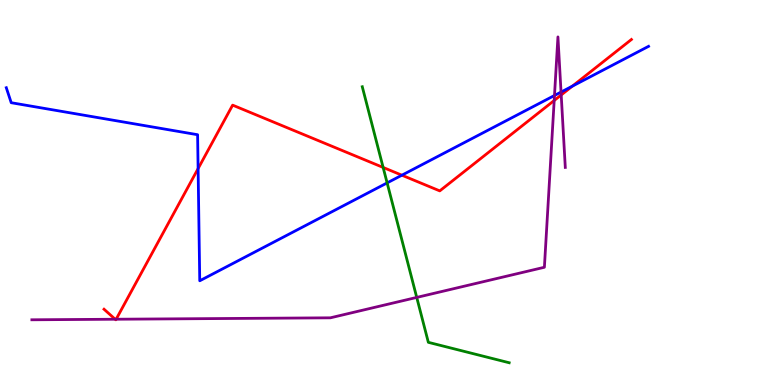[{'lines': ['blue', 'red'], 'intersections': [{'x': 2.56, 'y': 5.62}, {'x': 5.19, 'y': 5.45}, {'x': 7.39, 'y': 7.76}]}, {'lines': ['green', 'red'], 'intersections': [{'x': 4.94, 'y': 5.65}]}, {'lines': ['purple', 'red'], 'intersections': [{'x': 1.49, 'y': 1.71}, {'x': 1.5, 'y': 1.71}, {'x': 7.15, 'y': 7.39}, {'x': 7.24, 'y': 7.53}]}, {'lines': ['blue', 'green'], 'intersections': [{'x': 5.0, 'y': 5.25}]}, {'lines': ['blue', 'purple'], 'intersections': [{'x': 7.15, 'y': 7.52}, {'x': 7.24, 'y': 7.61}]}, {'lines': ['green', 'purple'], 'intersections': [{'x': 5.38, 'y': 2.27}]}]